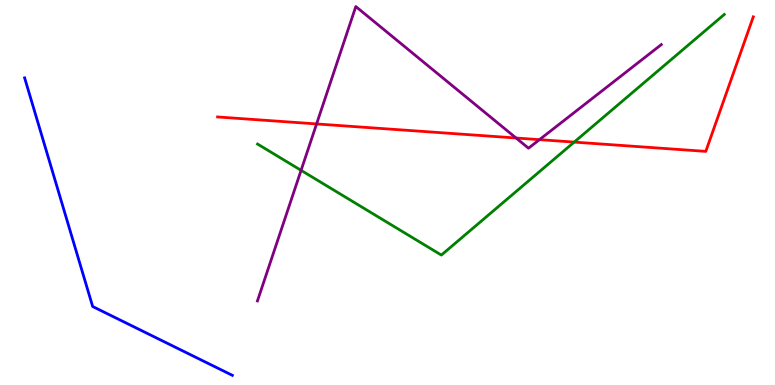[{'lines': ['blue', 'red'], 'intersections': []}, {'lines': ['green', 'red'], 'intersections': [{'x': 7.41, 'y': 6.31}]}, {'lines': ['purple', 'red'], 'intersections': [{'x': 4.08, 'y': 6.78}, {'x': 6.66, 'y': 6.42}, {'x': 6.96, 'y': 6.37}]}, {'lines': ['blue', 'green'], 'intersections': []}, {'lines': ['blue', 'purple'], 'intersections': []}, {'lines': ['green', 'purple'], 'intersections': [{'x': 3.88, 'y': 5.58}]}]